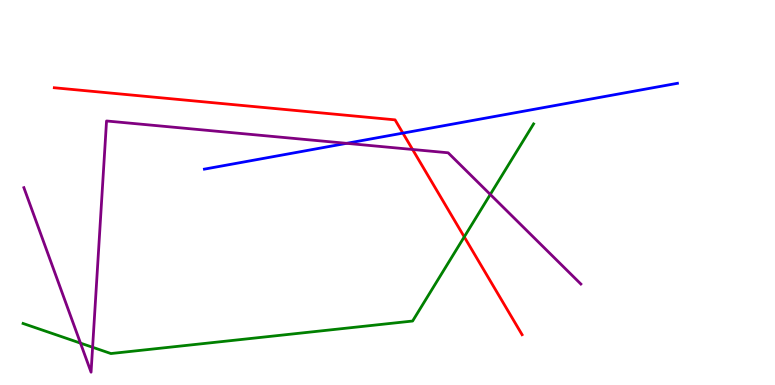[{'lines': ['blue', 'red'], 'intersections': [{'x': 5.2, 'y': 6.54}]}, {'lines': ['green', 'red'], 'intersections': [{'x': 5.99, 'y': 3.85}]}, {'lines': ['purple', 'red'], 'intersections': [{'x': 5.32, 'y': 6.12}]}, {'lines': ['blue', 'green'], 'intersections': []}, {'lines': ['blue', 'purple'], 'intersections': [{'x': 4.47, 'y': 6.28}]}, {'lines': ['green', 'purple'], 'intersections': [{'x': 1.04, 'y': 1.09}, {'x': 1.19, 'y': 0.98}, {'x': 6.33, 'y': 4.95}]}]